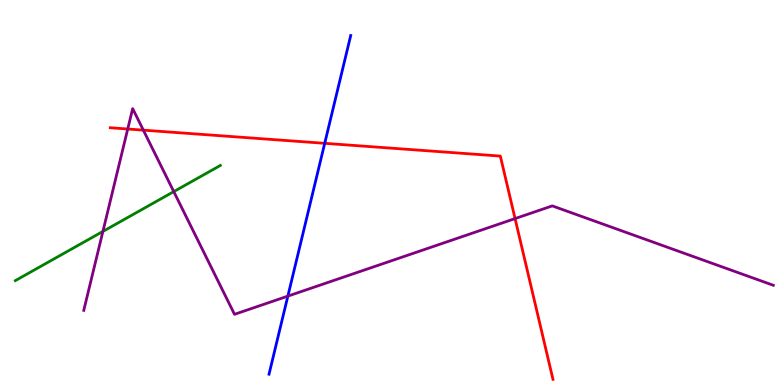[{'lines': ['blue', 'red'], 'intersections': [{'x': 4.19, 'y': 6.28}]}, {'lines': ['green', 'red'], 'intersections': []}, {'lines': ['purple', 'red'], 'intersections': [{'x': 1.65, 'y': 6.65}, {'x': 1.85, 'y': 6.62}, {'x': 6.65, 'y': 4.32}]}, {'lines': ['blue', 'green'], 'intersections': []}, {'lines': ['blue', 'purple'], 'intersections': [{'x': 3.71, 'y': 2.31}]}, {'lines': ['green', 'purple'], 'intersections': [{'x': 1.33, 'y': 3.99}, {'x': 2.24, 'y': 5.02}]}]